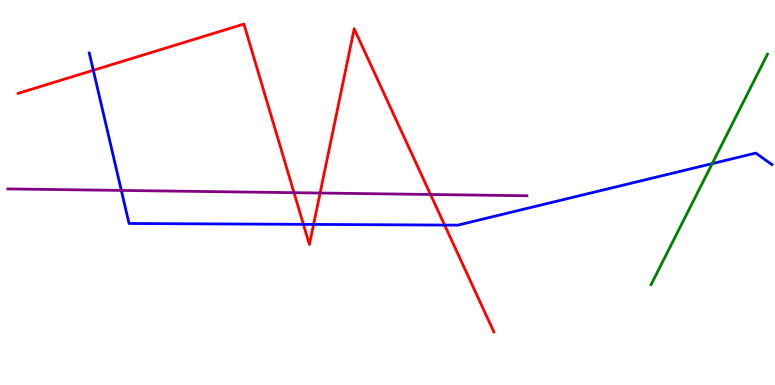[{'lines': ['blue', 'red'], 'intersections': [{'x': 1.2, 'y': 8.17}, {'x': 3.92, 'y': 4.17}, {'x': 4.05, 'y': 4.17}, {'x': 5.74, 'y': 4.15}]}, {'lines': ['green', 'red'], 'intersections': []}, {'lines': ['purple', 'red'], 'intersections': [{'x': 3.79, 'y': 5.0}, {'x': 4.13, 'y': 4.99}, {'x': 5.56, 'y': 4.95}]}, {'lines': ['blue', 'green'], 'intersections': [{'x': 9.19, 'y': 5.75}]}, {'lines': ['blue', 'purple'], 'intersections': [{'x': 1.57, 'y': 5.05}]}, {'lines': ['green', 'purple'], 'intersections': []}]